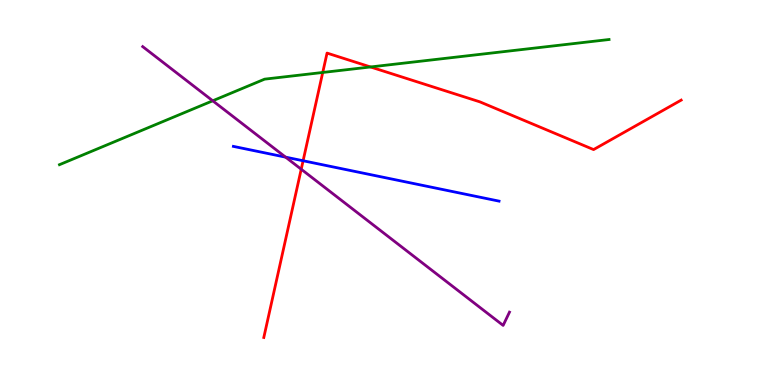[{'lines': ['blue', 'red'], 'intersections': [{'x': 3.91, 'y': 5.82}]}, {'lines': ['green', 'red'], 'intersections': [{'x': 4.16, 'y': 8.12}, {'x': 4.78, 'y': 8.26}]}, {'lines': ['purple', 'red'], 'intersections': [{'x': 3.89, 'y': 5.6}]}, {'lines': ['blue', 'green'], 'intersections': []}, {'lines': ['blue', 'purple'], 'intersections': [{'x': 3.69, 'y': 5.92}]}, {'lines': ['green', 'purple'], 'intersections': [{'x': 2.74, 'y': 7.38}]}]